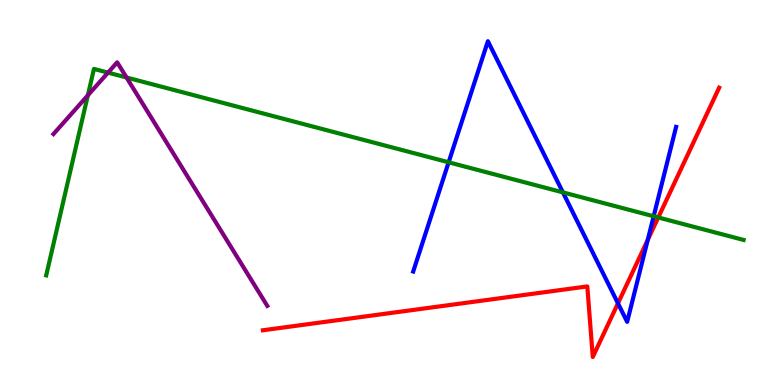[{'lines': ['blue', 'red'], 'intersections': [{'x': 7.97, 'y': 2.12}, {'x': 8.36, 'y': 3.77}]}, {'lines': ['green', 'red'], 'intersections': [{'x': 8.49, 'y': 4.35}]}, {'lines': ['purple', 'red'], 'intersections': []}, {'lines': ['blue', 'green'], 'intersections': [{'x': 5.79, 'y': 5.78}, {'x': 7.26, 'y': 5.0}, {'x': 8.43, 'y': 4.38}]}, {'lines': ['blue', 'purple'], 'intersections': []}, {'lines': ['green', 'purple'], 'intersections': [{'x': 1.13, 'y': 7.52}, {'x': 1.39, 'y': 8.11}, {'x': 1.63, 'y': 7.99}]}]